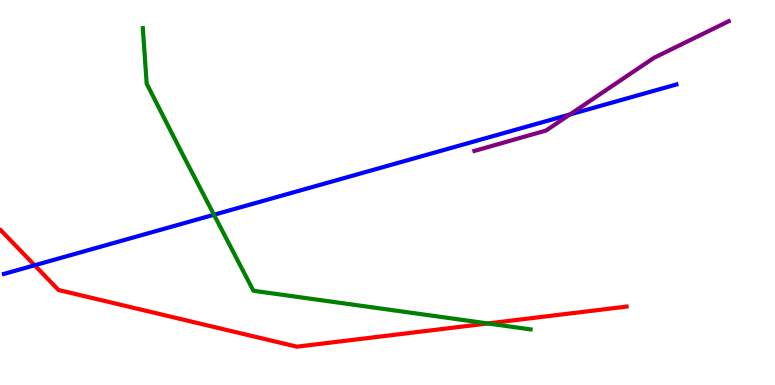[{'lines': ['blue', 'red'], 'intersections': [{'x': 0.447, 'y': 3.11}]}, {'lines': ['green', 'red'], 'intersections': [{'x': 6.3, 'y': 1.6}]}, {'lines': ['purple', 'red'], 'intersections': []}, {'lines': ['blue', 'green'], 'intersections': [{'x': 2.76, 'y': 4.42}]}, {'lines': ['blue', 'purple'], 'intersections': [{'x': 7.35, 'y': 7.03}]}, {'lines': ['green', 'purple'], 'intersections': []}]